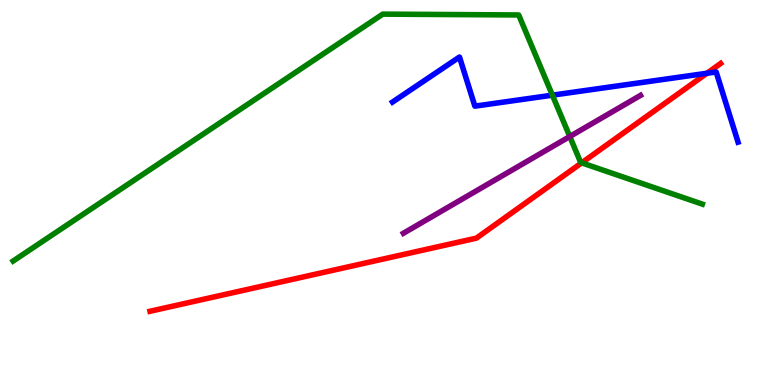[{'lines': ['blue', 'red'], 'intersections': [{'x': 9.12, 'y': 8.1}]}, {'lines': ['green', 'red'], 'intersections': [{'x': 7.51, 'y': 5.77}]}, {'lines': ['purple', 'red'], 'intersections': []}, {'lines': ['blue', 'green'], 'intersections': [{'x': 7.13, 'y': 7.53}]}, {'lines': ['blue', 'purple'], 'intersections': []}, {'lines': ['green', 'purple'], 'intersections': [{'x': 7.35, 'y': 6.45}]}]